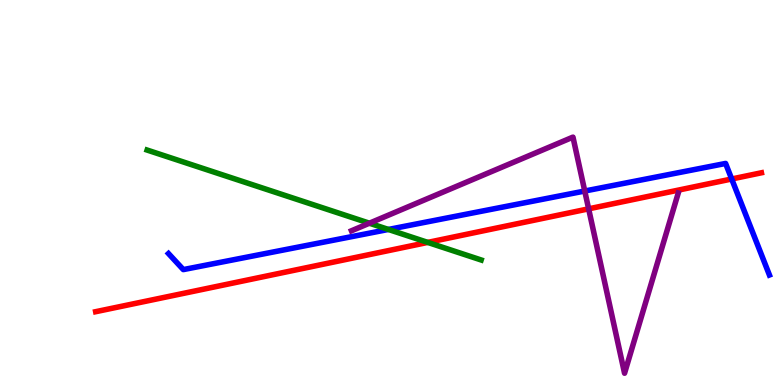[{'lines': ['blue', 'red'], 'intersections': [{'x': 9.44, 'y': 5.35}]}, {'lines': ['green', 'red'], 'intersections': [{'x': 5.52, 'y': 3.7}]}, {'lines': ['purple', 'red'], 'intersections': [{'x': 7.6, 'y': 4.58}]}, {'lines': ['blue', 'green'], 'intersections': [{'x': 5.01, 'y': 4.04}]}, {'lines': ['blue', 'purple'], 'intersections': [{'x': 7.55, 'y': 5.04}]}, {'lines': ['green', 'purple'], 'intersections': [{'x': 4.77, 'y': 4.2}]}]